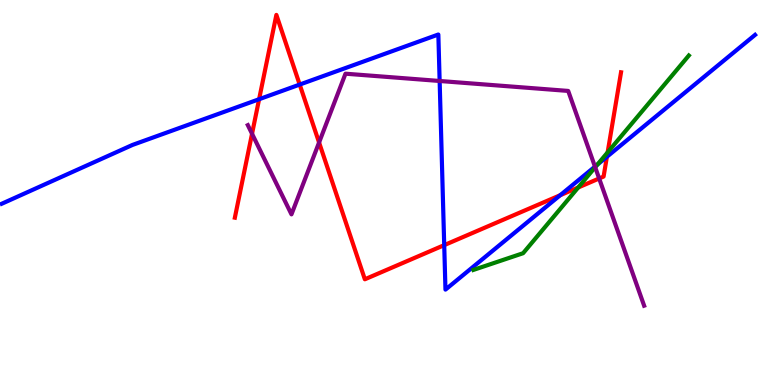[{'lines': ['blue', 'red'], 'intersections': [{'x': 3.34, 'y': 7.42}, {'x': 3.87, 'y': 7.8}, {'x': 5.73, 'y': 3.63}, {'x': 7.23, 'y': 4.93}, {'x': 7.83, 'y': 5.93}]}, {'lines': ['green', 'red'], 'intersections': [{'x': 7.46, 'y': 5.13}, {'x': 7.84, 'y': 6.04}]}, {'lines': ['purple', 'red'], 'intersections': [{'x': 3.25, 'y': 6.53}, {'x': 4.12, 'y': 6.3}, {'x': 7.73, 'y': 5.36}]}, {'lines': ['blue', 'green'], 'intersections': [{'x': 7.71, 'y': 5.72}]}, {'lines': ['blue', 'purple'], 'intersections': [{'x': 5.67, 'y': 7.9}, {'x': 7.68, 'y': 5.67}]}, {'lines': ['green', 'purple'], 'intersections': [{'x': 7.68, 'y': 5.66}]}]